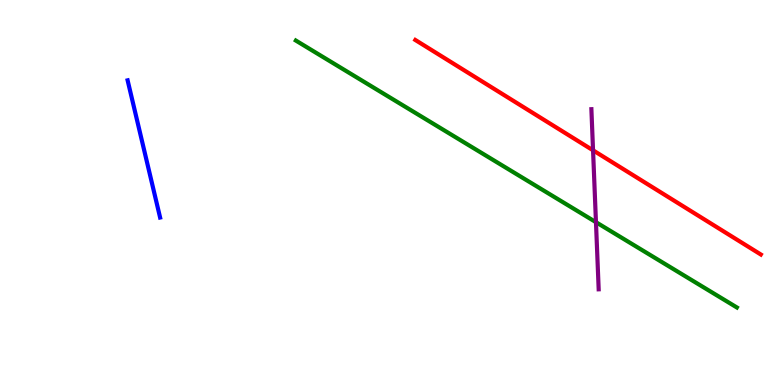[{'lines': ['blue', 'red'], 'intersections': []}, {'lines': ['green', 'red'], 'intersections': []}, {'lines': ['purple', 'red'], 'intersections': [{'x': 7.65, 'y': 6.1}]}, {'lines': ['blue', 'green'], 'intersections': []}, {'lines': ['blue', 'purple'], 'intersections': []}, {'lines': ['green', 'purple'], 'intersections': [{'x': 7.69, 'y': 4.23}]}]